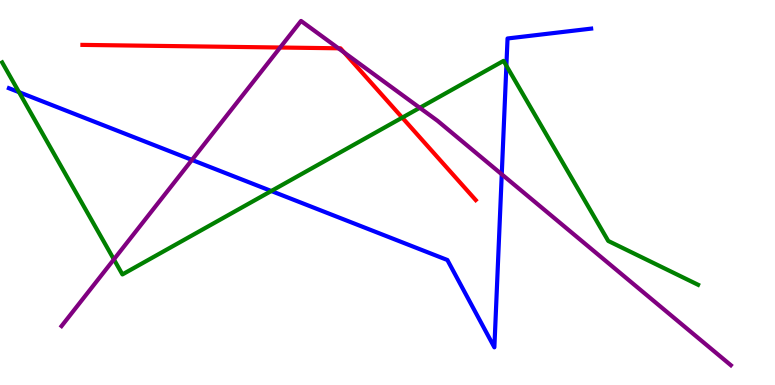[{'lines': ['blue', 'red'], 'intersections': []}, {'lines': ['green', 'red'], 'intersections': [{'x': 5.19, 'y': 6.94}]}, {'lines': ['purple', 'red'], 'intersections': [{'x': 3.62, 'y': 8.77}, {'x': 4.37, 'y': 8.75}, {'x': 4.44, 'y': 8.64}]}, {'lines': ['blue', 'green'], 'intersections': [{'x': 0.246, 'y': 7.61}, {'x': 3.5, 'y': 5.04}, {'x': 6.53, 'y': 8.29}]}, {'lines': ['blue', 'purple'], 'intersections': [{'x': 2.48, 'y': 5.85}, {'x': 6.47, 'y': 5.47}]}, {'lines': ['green', 'purple'], 'intersections': [{'x': 1.47, 'y': 3.26}, {'x': 5.42, 'y': 7.2}]}]